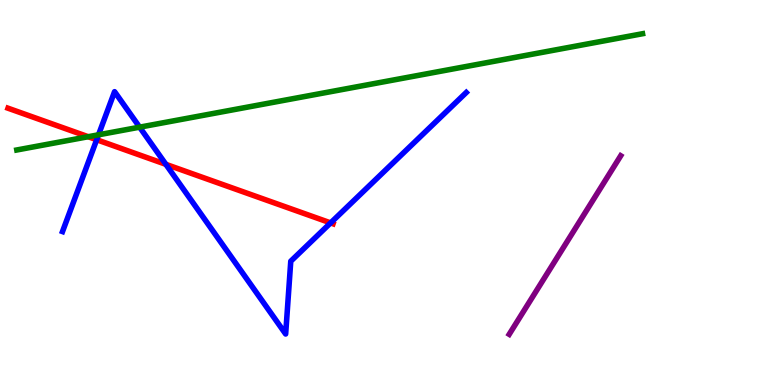[{'lines': ['blue', 'red'], 'intersections': [{'x': 1.25, 'y': 6.37}, {'x': 2.14, 'y': 5.73}, {'x': 4.27, 'y': 4.21}]}, {'lines': ['green', 'red'], 'intersections': [{'x': 1.14, 'y': 6.45}]}, {'lines': ['purple', 'red'], 'intersections': []}, {'lines': ['blue', 'green'], 'intersections': [{'x': 1.27, 'y': 6.5}, {'x': 1.8, 'y': 6.7}]}, {'lines': ['blue', 'purple'], 'intersections': []}, {'lines': ['green', 'purple'], 'intersections': []}]